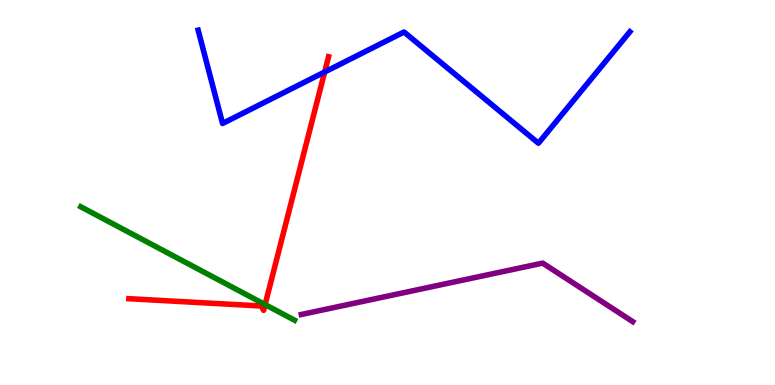[{'lines': ['blue', 'red'], 'intersections': [{'x': 4.19, 'y': 8.13}]}, {'lines': ['green', 'red'], 'intersections': [{'x': 3.42, 'y': 2.09}]}, {'lines': ['purple', 'red'], 'intersections': []}, {'lines': ['blue', 'green'], 'intersections': []}, {'lines': ['blue', 'purple'], 'intersections': []}, {'lines': ['green', 'purple'], 'intersections': []}]